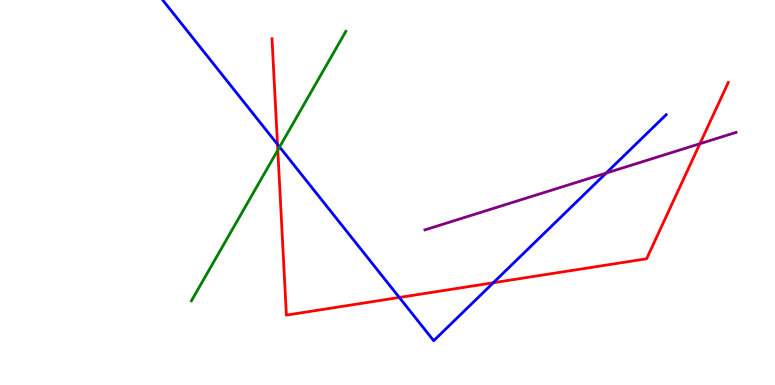[{'lines': ['blue', 'red'], 'intersections': [{'x': 3.58, 'y': 6.25}, {'x': 5.15, 'y': 2.27}, {'x': 6.37, 'y': 2.66}]}, {'lines': ['green', 'red'], 'intersections': [{'x': 3.58, 'y': 6.1}]}, {'lines': ['purple', 'red'], 'intersections': [{'x': 9.03, 'y': 6.27}]}, {'lines': ['blue', 'green'], 'intersections': [{'x': 3.61, 'y': 6.18}]}, {'lines': ['blue', 'purple'], 'intersections': [{'x': 7.82, 'y': 5.5}]}, {'lines': ['green', 'purple'], 'intersections': []}]